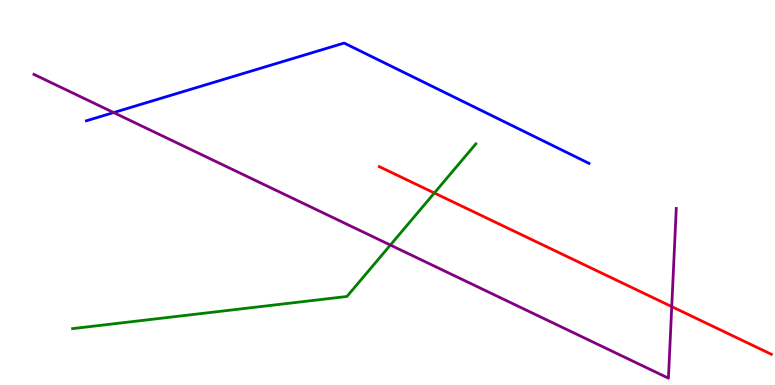[{'lines': ['blue', 'red'], 'intersections': []}, {'lines': ['green', 'red'], 'intersections': [{'x': 5.6, 'y': 4.99}]}, {'lines': ['purple', 'red'], 'intersections': [{'x': 8.67, 'y': 2.04}]}, {'lines': ['blue', 'green'], 'intersections': []}, {'lines': ['blue', 'purple'], 'intersections': [{'x': 1.47, 'y': 7.08}]}, {'lines': ['green', 'purple'], 'intersections': [{'x': 5.04, 'y': 3.63}]}]